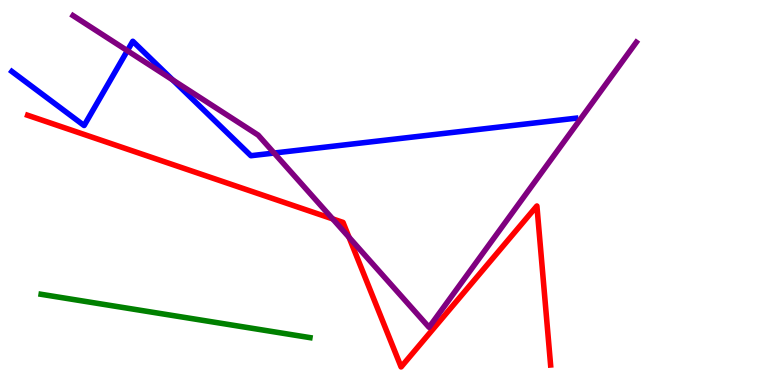[{'lines': ['blue', 'red'], 'intersections': []}, {'lines': ['green', 'red'], 'intersections': []}, {'lines': ['purple', 'red'], 'intersections': [{'x': 4.29, 'y': 4.31}, {'x': 4.5, 'y': 3.84}]}, {'lines': ['blue', 'green'], 'intersections': []}, {'lines': ['blue', 'purple'], 'intersections': [{'x': 1.64, 'y': 8.68}, {'x': 2.23, 'y': 7.92}, {'x': 3.54, 'y': 6.03}]}, {'lines': ['green', 'purple'], 'intersections': []}]